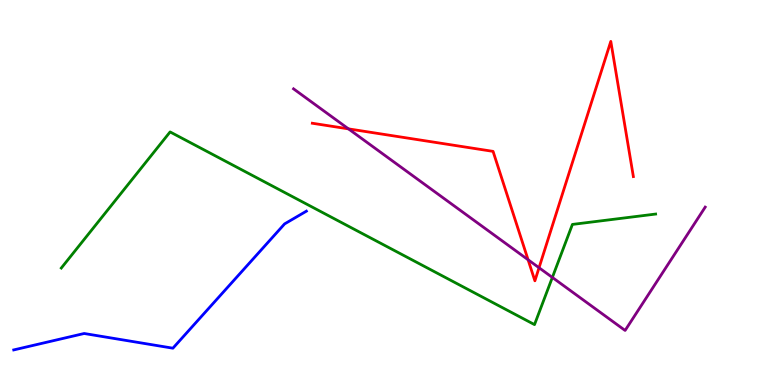[{'lines': ['blue', 'red'], 'intersections': []}, {'lines': ['green', 'red'], 'intersections': []}, {'lines': ['purple', 'red'], 'intersections': [{'x': 4.5, 'y': 6.65}, {'x': 6.81, 'y': 3.25}, {'x': 6.96, 'y': 3.05}]}, {'lines': ['blue', 'green'], 'intersections': []}, {'lines': ['blue', 'purple'], 'intersections': []}, {'lines': ['green', 'purple'], 'intersections': [{'x': 7.13, 'y': 2.79}]}]